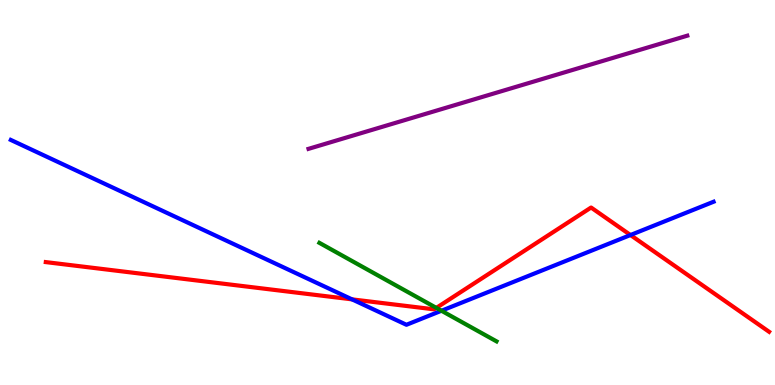[{'lines': ['blue', 'red'], 'intersections': [{'x': 4.54, 'y': 2.22}, {'x': 8.14, 'y': 3.9}]}, {'lines': ['green', 'red'], 'intersections': [{'x': 5.63, 'y': 2.0}]}, {'lines': ['purple', 'red'], 'intersections': []}, {'lines': ['blue', 'green'], 'intersections': [{'x': 5.7, 'y': 1.93}]}, {'lines': ['blue', 'purple'], 'intersections': []}, {'lines': ['green', 'purple'], 'intersections': []}]